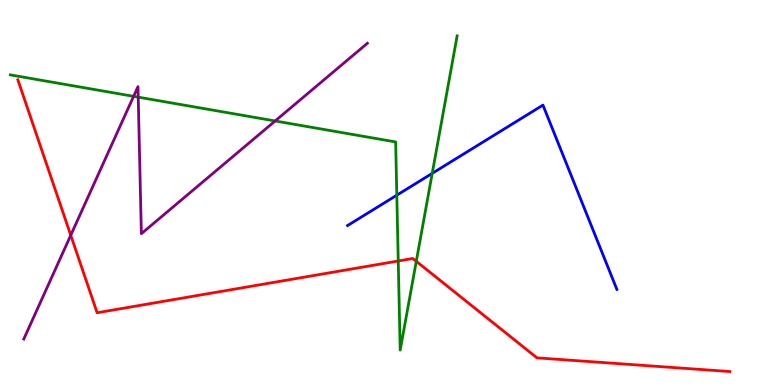[{'lines': ['blue', 'red'], 'intersections': []}, {'lines': ['green', 'red'], 'intersections': [{'x': 5.14, 'y': 3.22}, {'x': 5.37, 'y': 3.21}]}, {'lines': ['purple', 'red'], 'intersections': [{'x': 0.913, 'y': 3.89}]}, {'lines': ['blue', 'green'], 'intersections': [{'x': 5.12, 'y': 4.93}, {'x': 5.58, 'y': 5.5}]}, {'lines': ['blue', 'purple'], 'intersections': []}, {'lines': ['green', 'purple'], 'intersections': [{'x': 1.72, 'y': 7.5}, {'x': 1.78, 'y': 7.48}, {'x': 3.55, 'y': 6.86}]}]